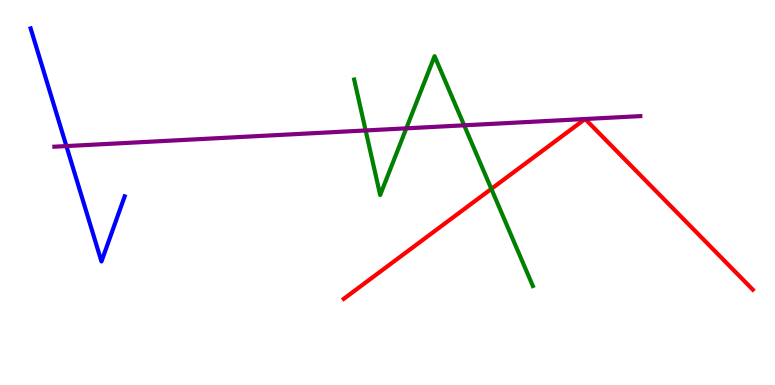[{'lines': ['blue', 'red'], 'intersections': []}, {'lines': ['green', 'red'], 'intersections': [{'x': 6.34, 'y': 5.09}]}, {'lines': ['purple', 'red'], 'intersections': [{'x': 7.55, 'y': 6.91}, {'x': 7.55, 'y': 6.91}]}, {'lines': ['blue', 'green'], 'intersections': []}, {'lines': ['blue', 'purple'], 'intersections': [{'x': 0.857, 'y': 6.21}]}, {'lines': ['green', 'purple'], 'intersections': [{'x': 4.72, 'y': 6.61}, {'x': 5.24, 'y': 6.67}, {'x': 5.99, 'y': 6.75}]}]